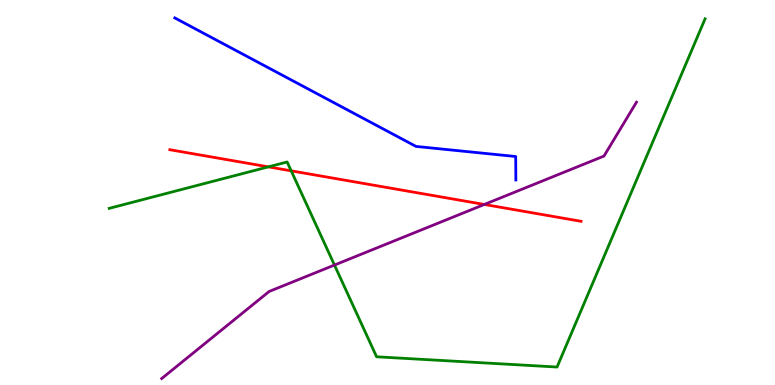[{'lines': ['blue', 'red'], 'intersections': []}, {'lines': ['green', 'red'], 'intersections': [{'x': 3.46, 'y': 5.67}, {'x': 3.76, 'y': 5.56}]}, {'lines': ['purple', 'red'], 'intersections': [{'x': 6.25, 'y': 4.69}]}, {'lines': ['blue', 'green'], 'intersections': []}, {'lines': ['blue', 'purple'], 'intersections': []}, {'lines': ['green', 'purple'], 'intersections': [{'x': 4.32, 'y': 3.12}]}]